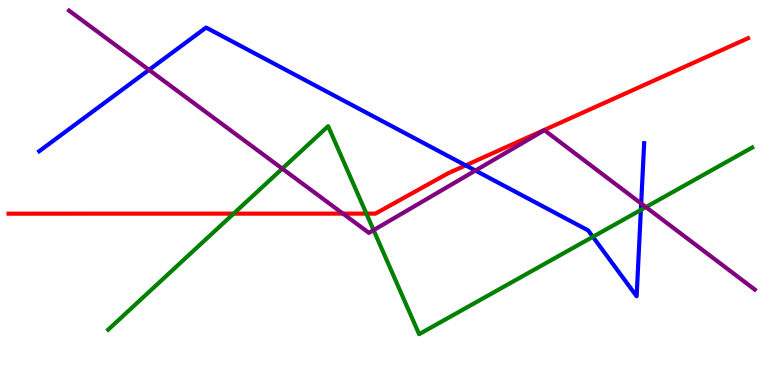[{'lines': ['blue', 'red'], 'intersections': [{'x': 6.01, 'y': 5.7}]}, {'lines': ['green', 'red'], 'intersections': [{'x': 3.01, 'y': 4.45}, {'x': 4.73, 'y': 4.45}]}, {'lines': ['purple', 'red'], 'intersections': [{'x': 4.43, 'y': 4.45}]}, {'lines': ['blue', 'green'], 'intersections': [{'x': 7.65, 'y': 3.85}, {'x': 8.27, 'y': 4.55}]}, {'lines': ['blue', 'purple'], 'intersections': [{'x': 1.92, 'y': 8.19}, {'x': 6.13, 'y': 5.57}, {'x': 8.27, 'y': 4.71}]}, {'lines': ['green', 'purple'], 'intersections': [{'x': 3.64, 'y': 5.62}, {'x': 4.82, 'y': 4.02}, {'x': 8.33, 'y': 4.62}]}]